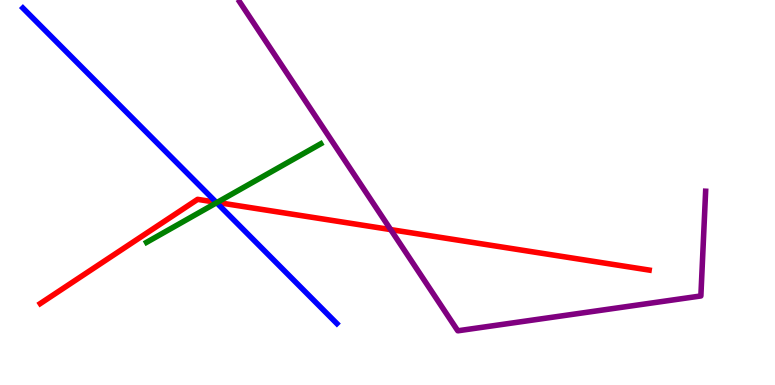[{'lines': ['blue', 'red'], 'intersections': [{'x': 2.79, 'y': 4.75}]}, {'lines': ['green', 'red'], 'intersections': [{'x': 2.8, 'y': 4.74}]}, {'lines': ['purple', 'red'], 'intersections': [{'x': 5.04, 'y': 4.04}]}, {'lines': ['blue', 'green'], 'intersections': [{'x': 2.8, 'y': 4.73}]}, {'lines': ['blue', 'purple'], 'intersections': []}, {'lines': ['green', 'purple'], 'intersections': []}]